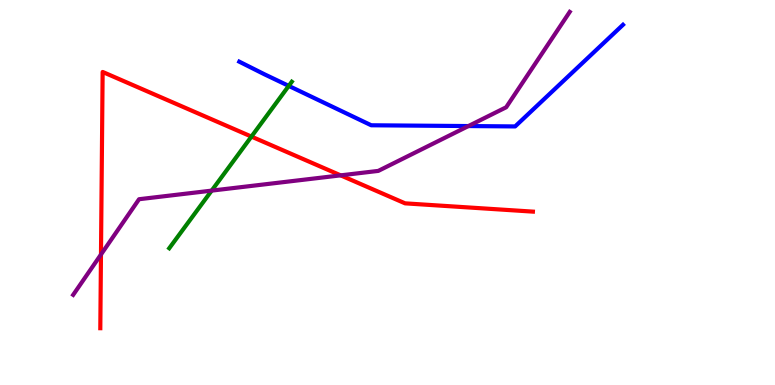[{'lines': ['blue', 'red'], 'intersections': []}, {'lines': ['green', 'red'], 'intersections': [{'x': 3.24, 'y': 6.45}]}, {'lines': ['purple', 'red'], 'intersections': [{'x': 1.3, 'y': 3.39}, {'x': 4.4, 'y': 5.45}]}, {'lines': ['blue', 'green'], 'intersections': [{'x': 3.73, 'y': 7.77}]}, {'lines': ['blue', 'purple'], 'intersections': [{'x': 6.04, 'y': 6.73}]}, {'lines': ['green', 'purple'], 'intersections': [{'x': 2.73, 'y': 5.05}]}]